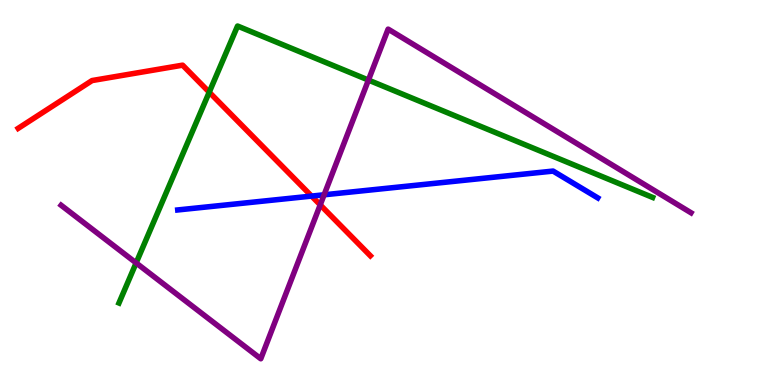[{'lines': ['blue', 'red'], 'intersections': [{'x': 4.02, 'y': 4.91}]}, {'lines': ['green', 'red'], 'intersections': [{'x': 2.7, 'y': 7.61}]}, {'lines': ['purple', 'red'], 'intersections': [{'x': 4.13, 'y': 4.68}]}, {'lines': ['blue', 'green'], 'intersections': []}, {'lines': ['blue', 'purple'], 'intersections': [{'x': 4.18, 'y': 4.94}]}, {'lines': ['green', 'purple'], 'intersections': [{'x': 1.76, 'y': 3.17}, {'x': 4.75, 'y': 7.92}]}]